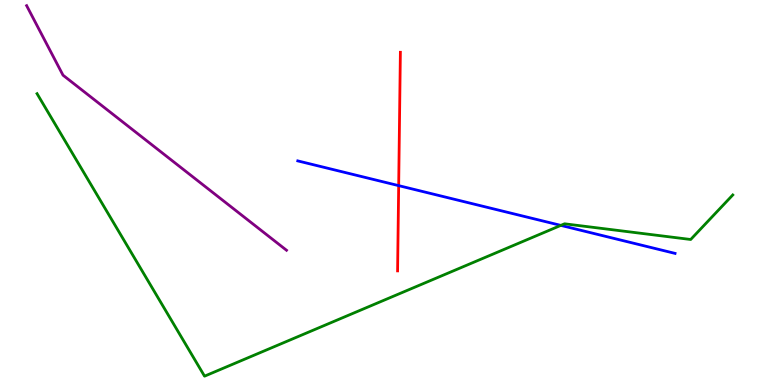[{'lines': ['blue', 'red'], 'intersections': [{'x': 5.14, 'y': 5.18}]}, {'lines': ['green', 'red'], 'intersections': []}, {'lines': ['purple', 'red'], 'intersections': []}, {'lines': ['blue', 'green'], 'intersections': [{'x': 7.24, 'y': 4.15}]}, {'lines': ['blue', 'purple'], 'intersections': []}, {'lines': ['green', 'purple'], 'intersections': []}]